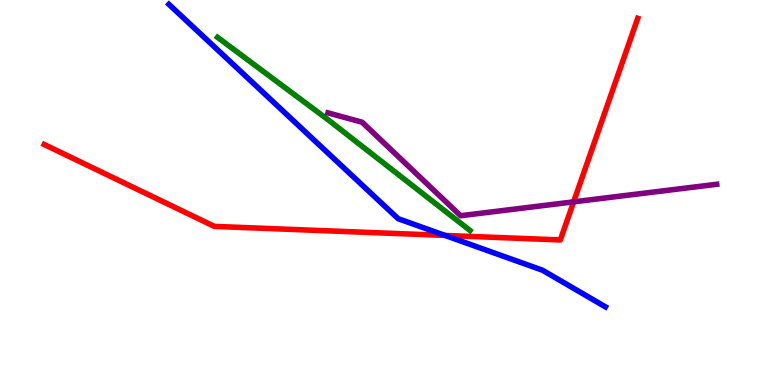[{'lines': ['blue', 'red'], 'intersections': [{'x': 5.74, 'y': 3.88}]}, {'lines': ['green', 'red'], 'intersections': []}, {'lines': ['purple', 'red'], 'intersections': [{'x': 7.4, 'y': 4.76}]}, {'lines': ['blue', 'green'], 'intersections': []}, {'lines': ['blue', 'purple'], 'intersections': []}, {'lines': ['green', 'purple'], 'intersections': []}]